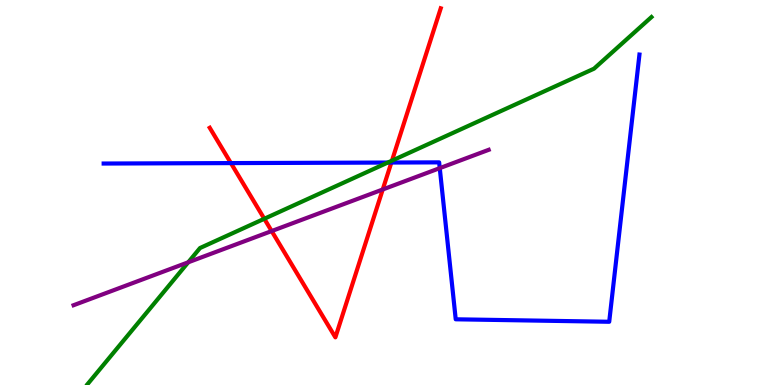[{'lines': ['blue', 'red'], 'intersections': [{'x': 2.98, 'y': 5.76}, {'x': 5.05, 'y': 5.78}]}, {'lines': ['green', 'red'], 'intersections': [{'x': 3.41, 'y': 4.32}, {'x': 5.06, 'y': 5.83}]}, {'lines': ['purple', 'red'], 'intersections': [{'x': 3.51, 'y': 4.0}, {'x': 4.94, 'y': 5.08}]}, {'lines': ['blue', 'green'], 'intersections': [{'x': 5.0, 'y': 5.78}]}, {'lines': ['blue', 'purple'], 'intersections': [{'x': 5.67, 'y': 5.63}]}, {'lines': ['green', 'purple'], 'intersections': [{'x': 2.43, 'y': 3.19}]}]